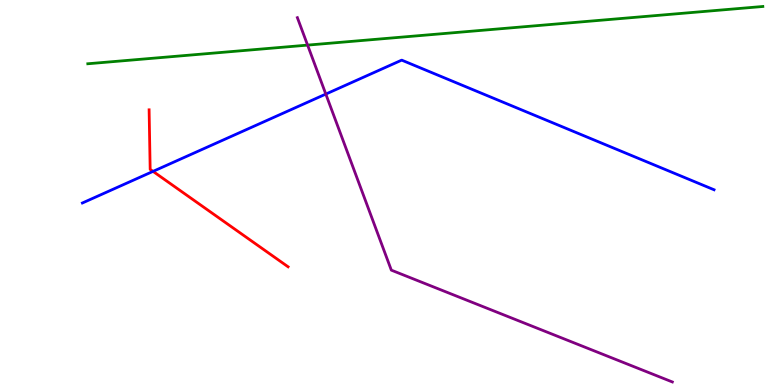[{'lines': ['blue', 'red'], 'intersections': [{'x': 1.97, 'y': 5.55}]}, {'lines': ['green', 'red'], 'intersections': []}, {'lines': ['purple', 'red'], 'intersections': []}, {'lines': ['blue', 'green'], 'intersections': []}, {'lines': ['blue', 'purple'], 'intersections': [{'x': 4.2, 'y': 7.56}]}, {'lines': ['green', 'purple'], 'intersections': [{'x': 3.97, 'y': 8.83}]}]